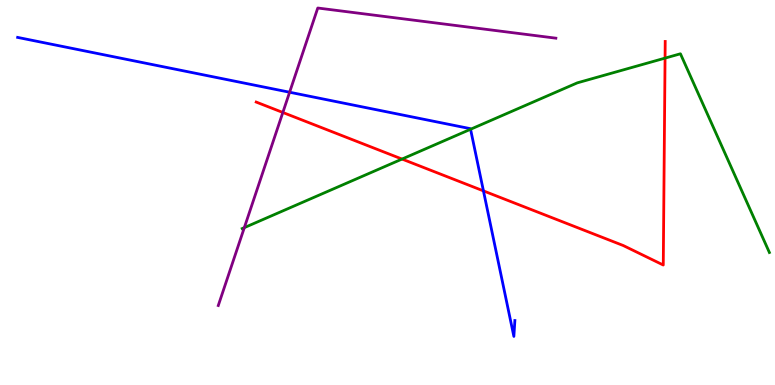[{'lines': ['blue', 'red'], 'intersections': [{'x': 6.24, 'y': 5.04}]}, {'lines': ['green', 'red'], 'intersections': [{'x': 5.19, 'y': 5.87}, {'x': 8.58, 'y': 8.49}]}, {'lines': ['purple', 'red'], 'intersections': [{'x': 3.65, 'y': 7.08}]}, {'lines': ['blue', 'green'], 'intersections': [{'x': 6.07, 'y': 6.64}]}, {'lines': ['blue', 'purple'], 'intersections': [{'x': 3.74, 'y': 7.6}]}, {'lines': ['green', 'purple'], 'intersections': [{'x': 3.15, 'y': 4.09}]}]